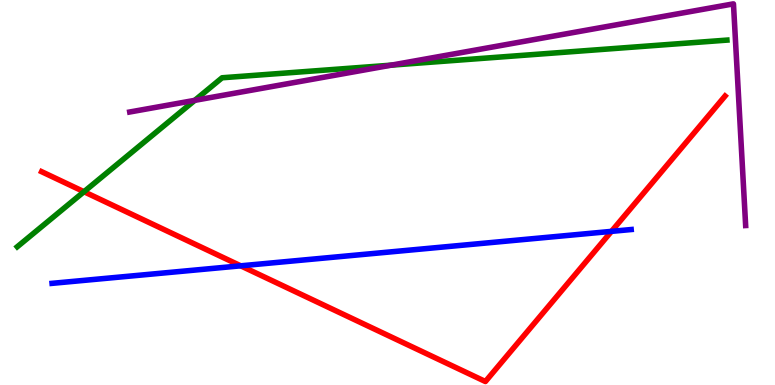[{'lines': ['blue', 'red'], 'intersections': [{'x': 3.11, 'y': 3.1}, {'x': 7.89, 'y': 3.99}]}, {'lines': ['green', 'red'], 'intersections': [{'x': 1.08, 'y': 5.02}]}, {'lines': ['purple', 'red'], 'intersections': []}, {'lines': ['blue', 'green'], 'intersections': []}, {'lines': ['blue', 'purple'], 'intersections': []}, {'lines': ['green', 'purple'], 'intersections': [{'x': 2.51, 'y': 7.39}, {'x': 5.05, 'y': 8.31}]}]